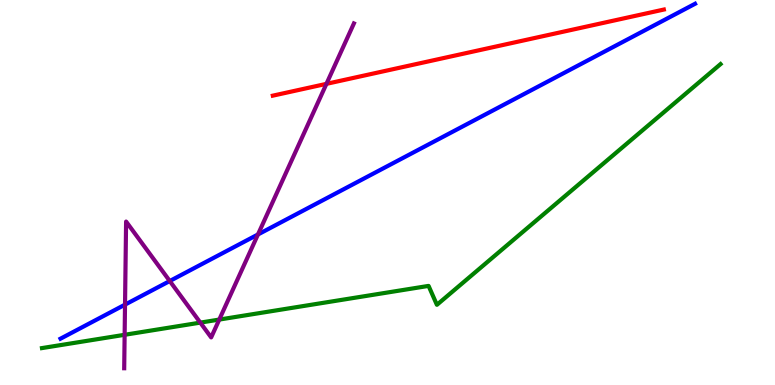[{'lines': ['blue', 'red'], 'intersections': []}, {'lines': ['green', 'red'], 'intersections': []}, {'lines': ['purple', 'red'], 'intersections': [{'x': 4.21, 'y': 7.82}]}, {'lines': ['blue', 'green'], 'intersections': []}, {'lines': ['blue', 'purple'], 'intersections': [{'x': 1.61, 'y': 2.09}, {'x': 2.19, 'y': 2.7}, {'x': 3.33, 'y': 3.91}]}, {'lines': ['green', 'purple'], 'intersections': [{'x': 1.61, 'y': 1.3}, {'x': 2.58, 'y': 1.62}, {'x': 2.83, 'y': 1.7}]}]